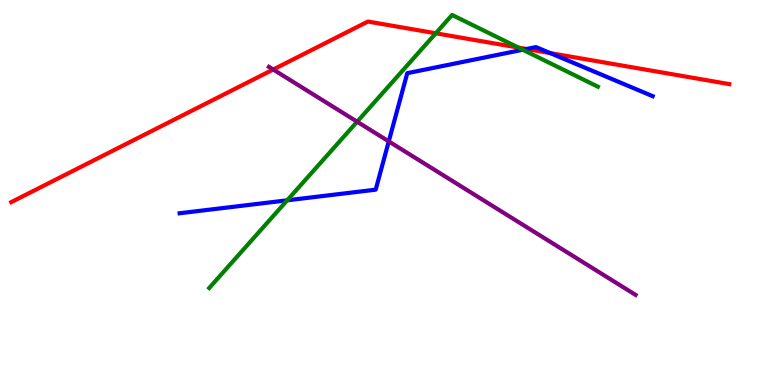[{'lines': ['blue', 'red'], 'intersections': [{'x': 6.79, 'y': 8.73}, {'x': 7.1, 'y': 8.62}]}, {'lines': ['green', 'red'], 'intersections': [{'x': 5.62, 'y': 9.14}, {'x': 6.69, 'y': 8.76}]}, {'lines': ['purple', 'red'], 'intersections': [{'x': 3.53, 'y': 8.19}]}, {'lines': ['blue', 'green'], 'intersections': [{'x': 3.71, 'y': 4.8}, {'x': 6.75, 'y': 8.71}]}, {'lines': ['blue', 'purple'], 'intersections': [{'x': 5.02, 'y': 6.33}]}, {'lines': ['green', 'purple'], 'intersections': [{'x': 4.61, 'y': 6.84}]}]